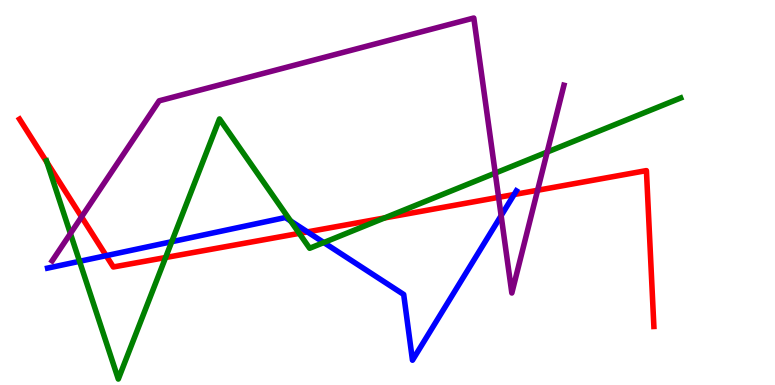[{'lines': ['blue', 'red'], 'intersections': [{'x': 1.37, 'y': 3.36}, {'x': 3.97, 'y': 3.98}, {'x': 6.63, 'y': 4.95}]}, {'lines': ['green', 'red'], 'intersections': [{'x': 0.607, 'y': 5.78}, {'x': 2.14, 'y': 3.31}, {'x': 3.86, 'y': 3.94}, {'x': 4.96, 'y': 4.34}]}, {'lines': ['purple', 'red'], 'intersections': [{'x': 1.05, 'y': 4.37}, {'x': 6.43, 'y': 4.87}, {'x': 6.94, 'y': 5.06}]}, {'lines': ['blue', 'green'], 'intersections': [{'x': 1.03, 'y': 3.21}, {'x': 2.22, 'y': 3.72}, {'x': 3.75, 'y': 4.26}, {'x': 4.18, 'y': 3.7}]}, {'lines': ['blue', 'purple'], 'intersections': [{'x': 6.47, 'y': 4.4}]}, {'lines': ['green', 'purple'], 'intersections': [{'x': 0.909, 'y': 3.93}, {'x': 6.39, 'y': 5.5}, {'x': 7.06, 'y': 6.05}]}]